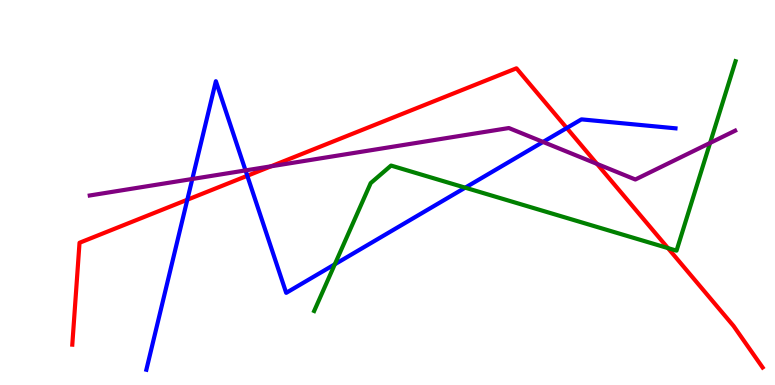[{'lines': ['blue', 'red'], 'intersections': [{'x': 2.42, 'y': 4.81}, {'x': 3.19, 'y': 5.43}, {'x': 7.31, 'y': 6.68}]}, {'lines': ['green', 'red'], 'intersections': [{'x': 8.62, 'y': 3.56}]}, {'lines': ['purple', 'red'], 'intersections': [{'x': 3.5, 'y': 5.68}, {'x': 7.7, 'y': 5.74}]}, {'lines': ['blue', 'green'], 'intersections': [{'x': 4.32, 'y': 3.14}, {'x': 6.0, 'y': 5.13}]}, {'lines': ['blue', 'purple'], 'intersections': [{'x': 2.48, 'y': 5.35}, {'x': 3.17, 'y': 5.57}, {'x': 7.01, 'y': 6.31}]}, {'lines': ['green', 'purple'], 'intersections': [{'x': 9.16, 'y': 6.29}]}]